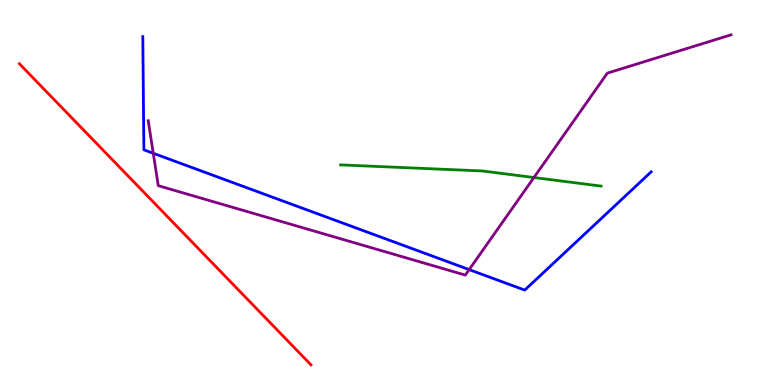[{'lines': ['blue', 'red'], 'intersections': []}, {'lines': ['green', 'red'], 'intersections': []}, {'lines': ['purple', 'red'], 'intersections': []}, {'lines': ['blue', 'green'], 'intersections': []}, {'lines': ['blue', 'purple'], 'intersections': [{'x': 1.98, 'y': 6.02}, {'x': 6.05, 'y': 3.0}]}, {'lines': ['green', 'purple'], 'intersections': [{'x': 6.89, 'y': 5.39}]}]